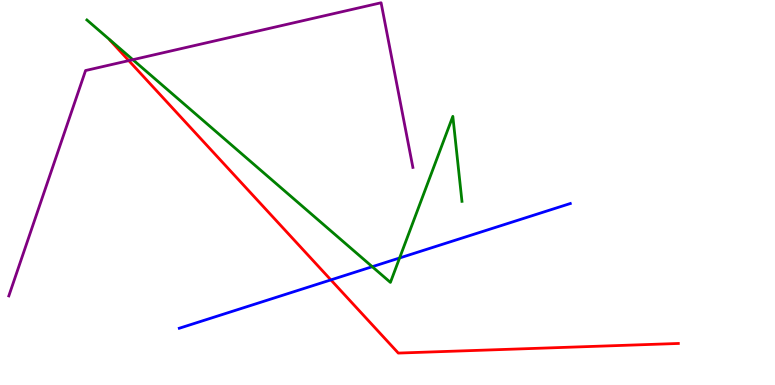[{'lines': ['blue', 'red'], 'intersections': [{'x': 4.27, 'y': 2.73}]}, {'lines': ['green', 'red'], 'intersections': []}, {'lines': ['purple', 'red'], 'intersections': [{'x': 1.66, 'y': 8.43}]}, {'lines': ['blue', 'green'], 'intersections': [{'x': 4.8, 'y': 3.07}, {'x': 5.16, 'y': 3.3}]}, {'lines': ['blue', 'purple'], 'intersections': []}, {'lines': ['green', 'purple'], 'intersections': [{'x': 1.71, 'y': 8.45}]}]